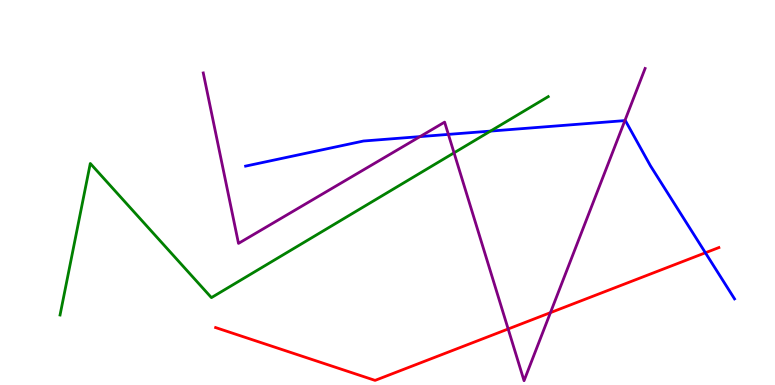[{'lines': ['blue', 'red'], 'intersections': [{'x': 9.1, 'y': 3.43}]}, {'lines': ['green', 'red'], 'intersections': []}, {'lines': ['purple', 'red'], 'intersections': [{'x': 6.56, 'y': 1.46}, {'x': 7.1, 'y': 1.88}]}, {'lines': ['blue', 'green'], 'intersections': [{'x': 6.33, 'y': 6.59}]}, {'lines': ['blue', 'purple'], 'intersections': [{'x': 5.42, 'y': 6.45}, {'x': 5.79, 'y': 6.51}, {'x': 8.06, 'y': 6.87}]}, {'lines': ['green', 'purple'], 'intersections': [{'x': 5.86, 'y': 6.03}]}]